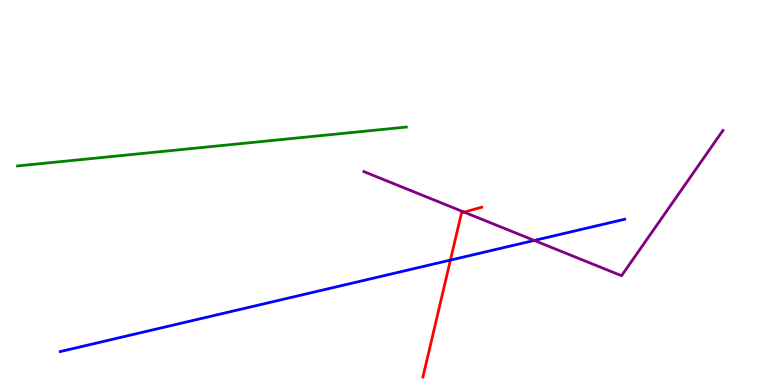[{'lines': ['blue', 'red'], 'intersections': [{'x': 5.81, 'y': 3.24}]}, {'lines': ['green', 'red'], 'intersections': []}, {'lines': ['purple', 'red'], 'intersections': [{'x': 5.99, 'y': 4.49}]}, {'lines': ['blue', 'green'], 'intersections': []}, {'lines': ['blue', 'purple'], 'intersections': [{'x': 6.89, 'y': 3.75}]}, {'lines': ['green', 'purple'], 'intersections': []}]